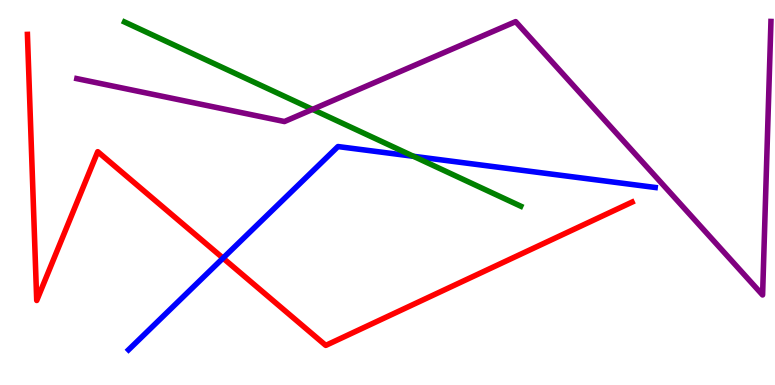[{'lines': ['blue', 'red'], 'intersections': [{'x': 2.88, 'y': 3.3}]}, {'lines': ['green', 'red'], 'intersections': []}, {'lines': ['purple', 'red'], 'intersections': []}, {'lines': ['blue', 'green'], 'intersections': [{'x': 5.33, 'y': 5.94}]}, {'lines': ['blue', 'purple'], 'intersections': []}, {'lines': ['green', 'purple'], 'intersections': [{'x': 4.03, 'y': 7.16}]}]